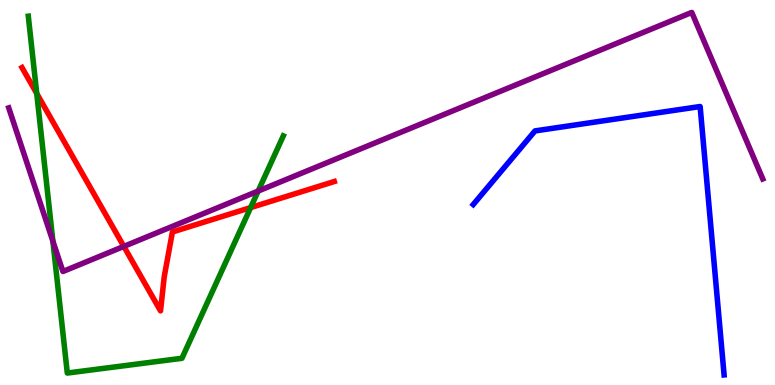[{'lines': ['blue', 'red'], 'intersections': []}, {'lines': ['green', 'red'], 'intersections': [{'x': 0.474, 'y': 7.57}, {'x': 3.23, 'y': 4.61}]}, {'lines': ['purple', 'red'], 'intersections': [{'x': 1.6, 'y': 3.6}]}, {'lines': ['blue', 'green'], 'intersections': []}, {'lines': ['blue', 'purple'], 'intersections': []}, {'lines': ['green', 'purple'], 'intersections': [{'x': 0.682, 'y': 3.74}, {'x': 3.33, 'y': 5.04}]}]